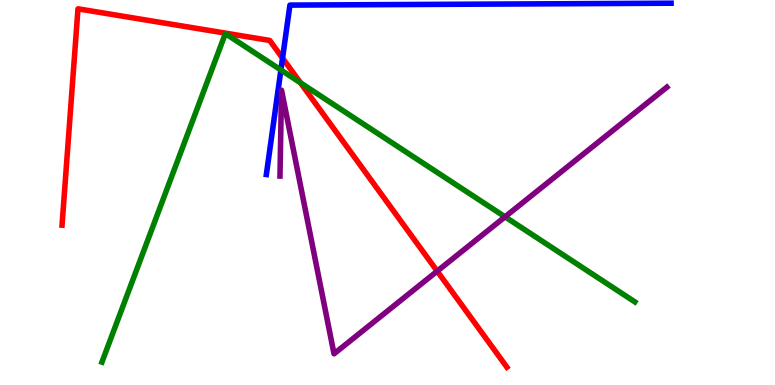[{'lines': ['blue', 'red'], 'intersections': [{'x': 3.65, 'y': 8.49}]}, {'lines': ['green', 'red'], 'intersections': [{'x': 3.88, 'y': 7.85}]}, {'lines': ['purple', 'red'], 'intersections': [{'x': 5.64, 'y': 2.96}]}, {'lines': ['blue', 'green'], 'intersections': [{'x': 3.62, 'y': 8.18}]}, {'lines': ['blue', 'purple'], 'intersections': []}, {'lines': ['green', 'purple'], 'intersections': [{'x': 6.52, 'y': 4.37}]}]